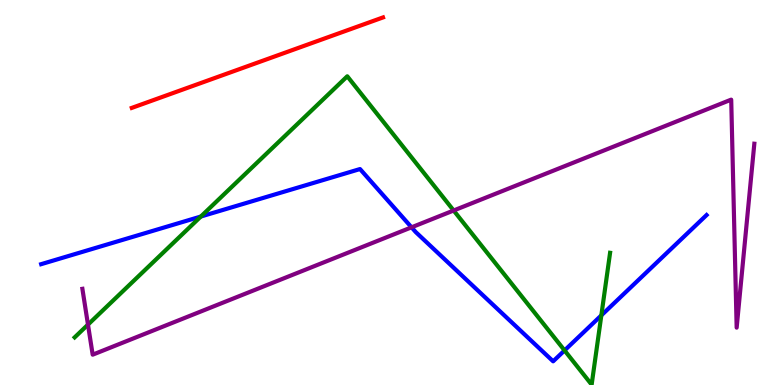[{'lines': ['blue', 'red'], 'intersections': []}, {'lines': ['green', 'red'], 'intersections': []}, {'lines': ['purple', 'red'], 'intersections': []}, {'lines': ['blue', 'green'], 'intersections': [{'x': 2.59, 'y': 4.38}, {'x': 7.28, 'y': 0.898}, {'x': 7.76, 'y': 1.81}]}, {'lines': ['blue', 'purple'], 'intersections': [{'x': 5.31, 'y': 4.1}]}, {'lines': ['green', 'purple'], 'intersections': [{'x': 1.14, 'y': 1.57}, {'x': 5.85, 'y': 4.53}]}]